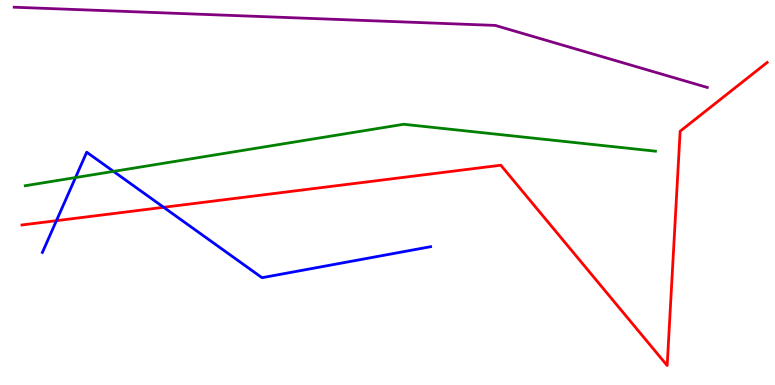[{'lines': ['blue', 'red'], 'intersections': [{'x': 0.728, 'y': 4.27}, {'x': 2.11, 'y': 4.62}]}, {'lines': ['green', 'red'], 'intersections': []}, {'lines': ['purple', 'red'], 'intersections': []}, {'lines': ['blue', 'green'], 'intersections': [{'x': 0.974, 'y': 5.39}, {'x': 1.46, 'y': 5.55}]}, {'lines': ['blue', 'purple'], 'intersections': []}, {'lines': ['green', 'purple'], 'intersections': []}]